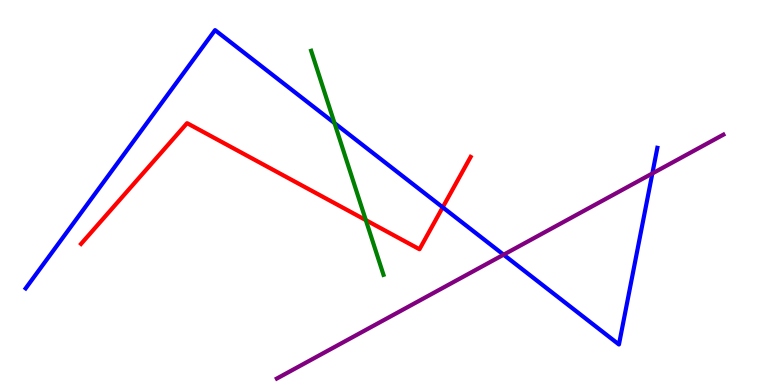[{'lines': ['blue', 'red'], 'intersections': [{'x': 5.71, 'y': 4.62}]}, {'lines': ['green', 'red'], 'intersections': [{'x': 4.72, 'y': 4.28}]}, {'lines': ['purple', 'red'], 'intersections': []}, {'lines': ['blue', 'green'], 'intersections': [{'x': 4.32, 'y': 6.8}]}, {'lines': ['blue', 'purple'], 'intersections': [{'x': 6.5, 'y': 3.38}, {'x': 8.42, 'y': 5.49}]}, {'lines': ['green', 'purple'], 'intersections': []}]